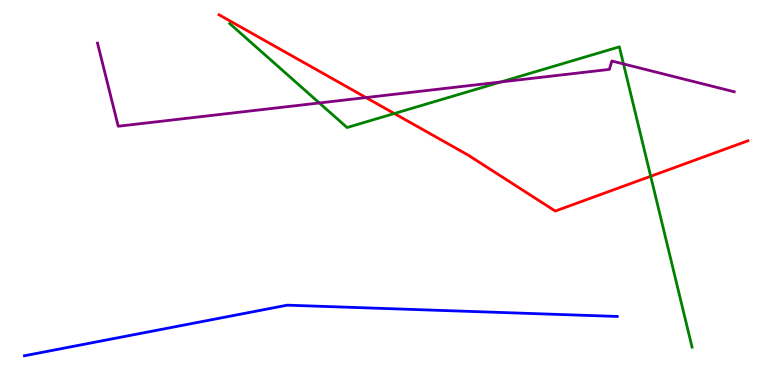[{'lines': ['blue', 'red'], 'intersections': []}, {'lines': ['green', 'red'], 'intersections': [{'x': 5.09, 'y': 7.05}, {'x': 8.4, 'y': 5.42}]}, {'lines': ['purple', 'red'], 'intersections': [{'x': 4.72, 'y': 7.47}]}, {'lines': ['blue', 'green'], 'intersections': []}, {'lines': ['blue', 'purple'], 'intersections': []}, {'lines': ['green', 'purple'], 'intersections': [{'x': 4.12, 'y': 7.33}, {'x': 6.46, 'y': 7.87}, {'x': 8.05, 'y': 8.34}]}]